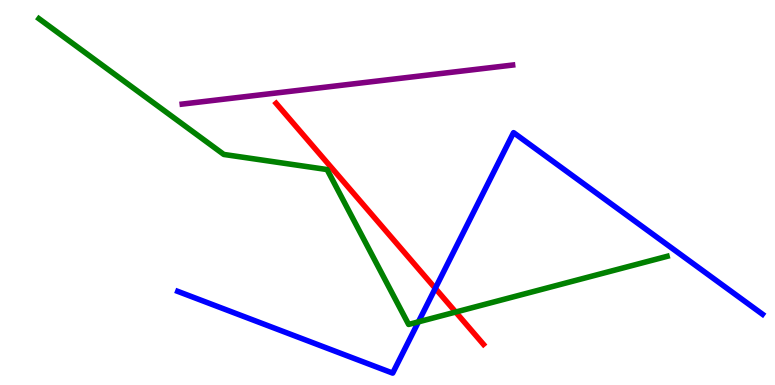[{'lines': ['blue', 'red'], 'intersections': [{'x': 5.62, 'y': 2.51}]}, {'lines': ['green', 'red'], 'intersections': [{'x': 5.88, 'y': 1.89}]}, {'lines': ['purple', 'red'], 'intersections': []}, {'lines': ['blue', 'green'], 'intersections': [{'x': 5.4, 'y': 1.64}]}, {'lines': ['blue', 'purple'], 'intersections': []}, {'lines': ['green', 'purple'], 'intersections': []}]